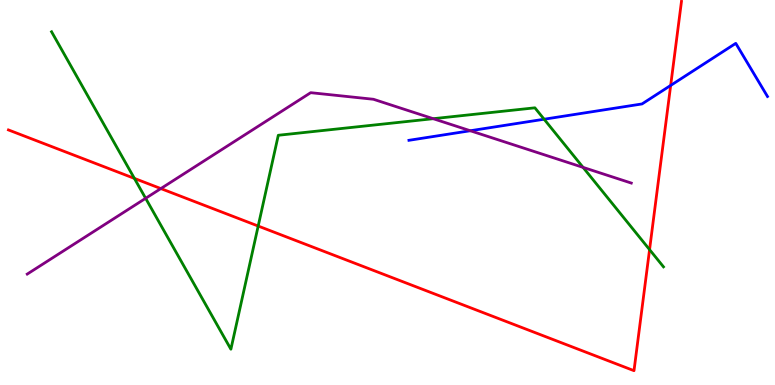[{'lines': ['blue', 'red'], 'intersections': [{'x': 8.65, 'y': 7.78}]}, {'lines': ['green', 'red'], 'intersections': [{'x': 1.73, 'y': 5.37}, {'x': 3.33, 'y': 4.13}, {'x': 8.38, 'y': 3.52}]}, {'lines': ['purple', 'red'], 'intersections': [{'x': 2.08, 'y': 5.1}]}, {'lines': ['blue', 'green'], 'intersections': [{'x': 7.02, 'y': 6.9}]}, {'lines': ['blue', 'purple'], 'intersections': [{'x': 6.07, 'y': 6.6}]}, {'lines': ['green', 'purple'], 'intersections': [{'x': 1.88, 'y': 4.85}, {'x': 5.59, 'y': 6.92}, {'x': 7.52, 'y': 5.65}]}]